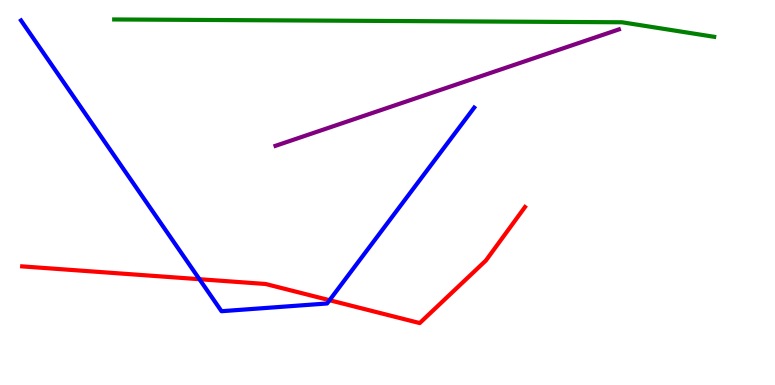[{'lines': ['blue', 'red'], 'intersections': [{'x': 2.57, 'y': 2.75}, {'x': 4.25, 'y': 2.2}]}, {'lines': ['green', 'red'], 'intersections': []}, {'lines': ['purple', 'red'], 'intersections': []}, {'lines': ['blue', 'green'], 'intersections': []}, {'lines': ['blue', 'purple'], 'intersections': []}, {'lines': ['green', 'purple'], 'intersections': []}]